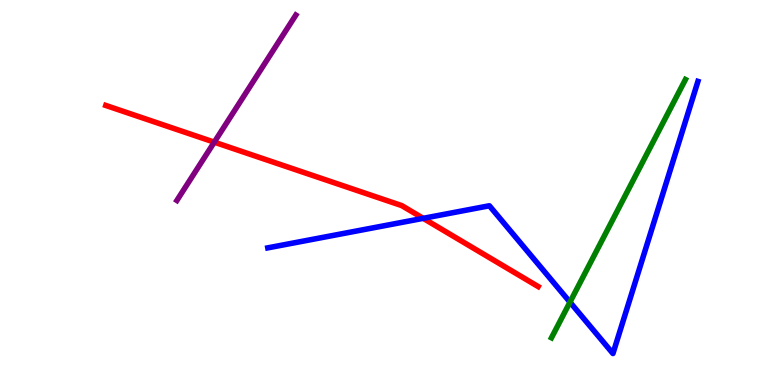[{'lines': ['blue', 'red'], 'intersections': [{'x': 5.46, 'y': 4.33}]}, {'lines': ['green', 'red'], 'intersections': []}, {'lines': ['purple', 'red'], 'intersections': [{'x': 2.76, 'y': 6.31}]}, {'lines': ['blue', 'green'], 'intersections': [{'x': 7.35, 'y': 2.15}]}, {'lines': ['blue', 'purple'], 'intersections': []}, {'lines': ['green', 'purple'], 'intersections': []}]